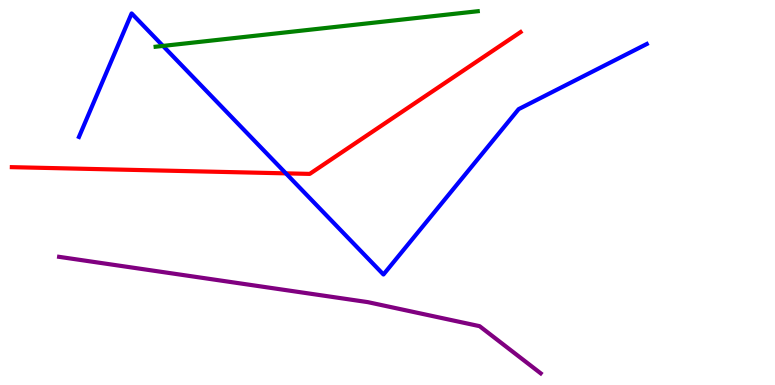[{'lines': ['blue', 'red'], 'intersections': [{'x': 3.69, 'y': 5.5}]}, {'lines': ['green', 'red'], 'intersections': []}, {'lines': ['purple', 'red'], 'intersections': []}, {'lines': ['blue', 'green'], 'intersections': [{'x': 2.1, 'y': 8.81}]}, {'lines': ['blue', 'purple'], 'intersections': []}, {'lines': ['green', 'purple'], 'intersections': []}]